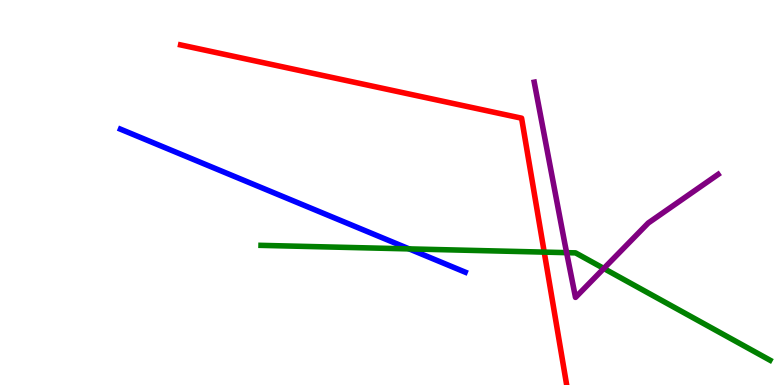[{'lines': ['blue', 'red'], 'intersections': []}, {'lines': ['green', 'red'], 'intersections': [{'x': 7.02, 'y': 3.45}]}, {'lines': ['purple', 'red'], 'intersections': []}, {'lines': ['blue', 'green'], 'intersections': [{'x': 5.28, 'y': 3.54}]}, {'lines': ['blue', 'purple'], 'intersections': []}, {'lines': ['green', 'purple'], 'intersections': [{'x': 7.31, 'y': 3.44}, {'x': 7.79, 'y': 3.03}]}]